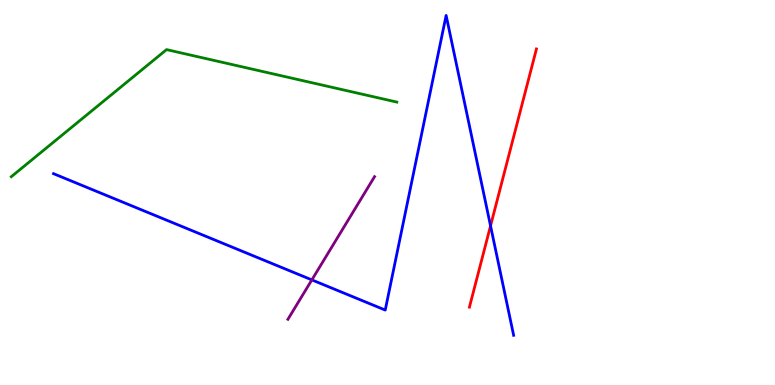[{'lines': ['blue', 'red'], 'intersections': [{'x': 6.33, 'y': 4.13}]}, {'lines': ['green', 'red'], 'intersections': []}, {'lines': ['purple', 'red'], 'intersections': []}, {'lines': ['blue', 'green'], 'intersections': []}, {'lines': ['blue', 'purple'], 'intersections': [{'x': 4.02, 'y': 2.73}]}, {'lines': ['green', 'purple'], 'intersections': []}]